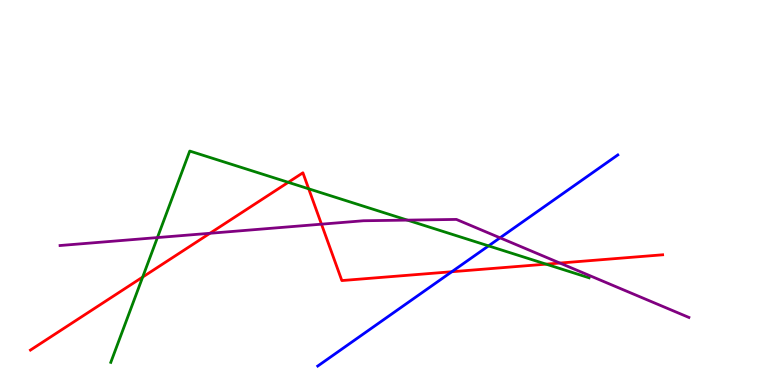[{'lines': ['blue', 'red'], 'intersections': [{'x': 5.83, 'y': 2.94}]}, {'lines': ['green', 'red'], 'intersections': [{'x': 1.84, 'y': 2.8}, {'x': 3.72, 'y': 5.26}, {'x': 3.98, 'y': 5.1}, {'x': 7.05, 'y': 3.14}]}, {'lines': ['purple', 'red'], 'intersections': [{'x': 2.71, 'y': 3.94}, {'x': 4.15, 'y': 4.18}, {'x': 7.22, 'y': 3.17}]}, {'lines': ['blue', 'green'], 'intersections': [{'x': 6.3, 'y': 3.61}]}, {'lines': ['blue', 'purple'], 'intersections': [{'x': 6.45, 'y': 3.82}]}, {'lines': ['green', 'purple'], 'intersections': [{'x': 2.03, 'y': 3.83}, {'x': 5.26, 'y': 4.28}]}]